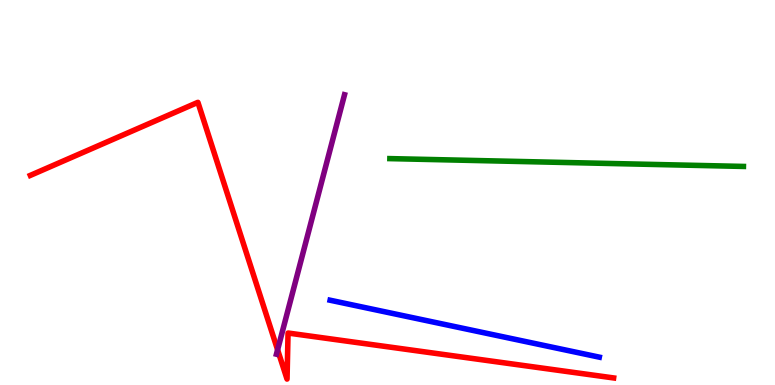[{'lines': ['blue', 'red'], 'intersections': []}, {'lines': ['green', 'red'], 'intersections': []}, {'lines': ['purple', 'red'], 'intersections': [{'x': 3.58, 'y': 0.915}]}, {'lines': ['blue', 'green'], 'intersections': []}, {'lines': ['blue', 'purple'], 'intersections': []}, {'lines': ['green', 'purple'], 'intersections': []}]